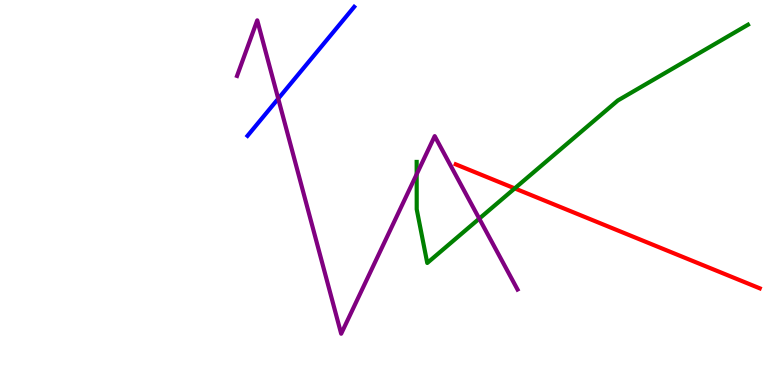[{'lines': ['blue', 'red'], 'intersections': []}, {'lines': ['green', 'red'], 'intersections': [{'x': 6.64, 'y': 5.11}]}, {'lines': ['purple', 'red'], 'intersections': []}, {'lines': ['blue', 'green'], 'intersections': []}, {'lines': ['blue', 'purple'], 'intersections': [{'x': 3.59, 'y': 7.44}]}, {'lines': ['green', 'purple'], 'intersections': [{'x': 5.38, 'y': 5.47}, {'x': 6.18, 'y': 4.32}]}]